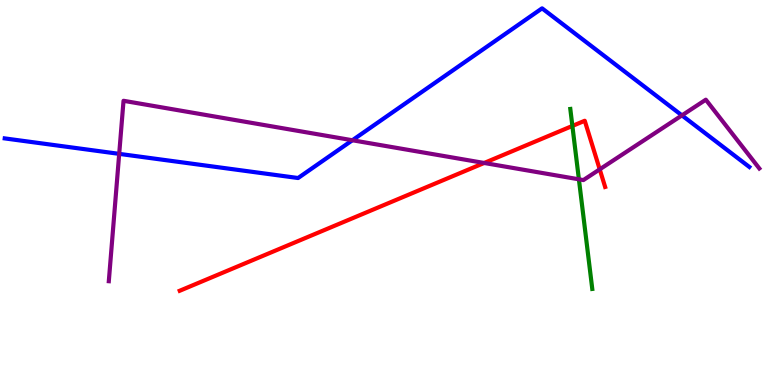[{'lines': ['blue', 'red'], 'intersections': []}, {'lines': ['green', 'red'], 'intersections': [{'x': 7.39, 'y': 6.73}]}, {'lines': ['purple', 'red'], 'intersections': [{'x': 6.25, 'y': 5.77}, {'x': 7.74, 'y': 5.6}]}, {'lines': ['blue', 'green'], 'intersections': []}, {'lines': ['blue', 'purple'], 'intersections': [{'x': 1.54, 'y': 6.0}, {'x': 4.55, 'y': 6.36}, {'x': 8.8, 'y': 7.0}]}, {'lines': ['green', 'purple'], 'intersections': [{'x': 7.47, 'y': 5.34}]}]